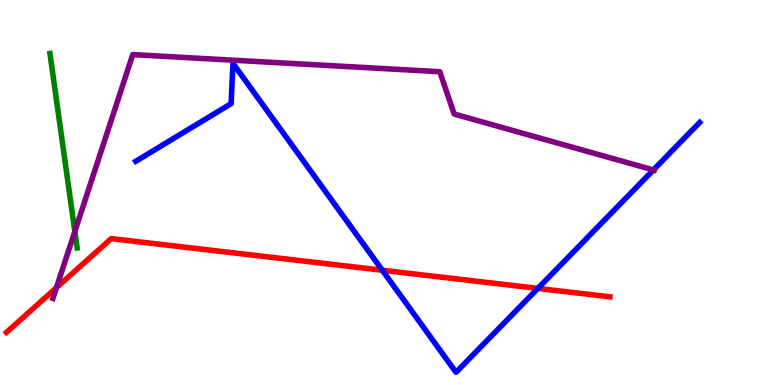[{'lines': ['blue', 'red'], 'intersections': [{'x': 4.93, 'y': 2.98}, {'x': 6.94, 'y': 2.51}]}, {'lines': ['green', 'red'], 'intersections': []}, {'lines': ['purple', 'red'], 'intersections': [{'x': 0.728, 'y': 2.53}]}, {'lines': ['blue', 'green'], 'intersections': []}, {'lines': ['blue', 'purple'], 'intersections': [{'x': 8.43, 'y': 5.59}]}, {'lines': ['green', 'purple'], 'intersections': [{'x': 0.966, 'y': 3.99}]}]